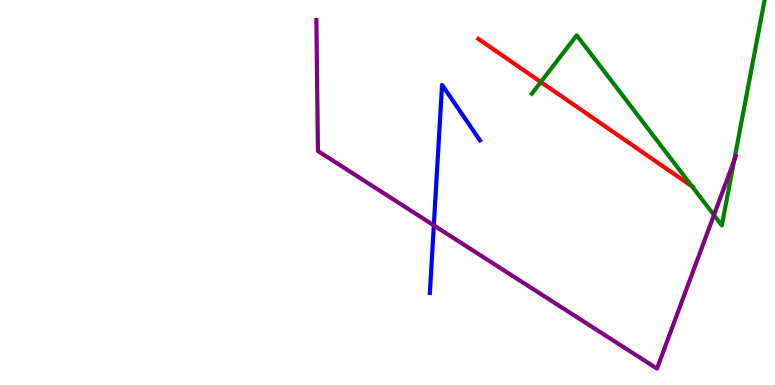[{'lines': ['blue', 'red'], 'intersections': []}, {'lines': ['green', 'red'], 'intersections': [{'x': 6.98, 'y': 7.87}, {'x': 8.93, 'y': 5.16}]}, {'lines': ['purple', 'red'], 'intersections': []}, {'lines': ['blue', 'green'], 'intersections': []}, {'lines': ['blue', 'purple'], 'intersections': [{'x': 5.6, 'y': 4.15}]}, {'lines': ['green', 'purple'], 'intersections': [{'x': 9.21, 'y': 4.41}, {'x': 9.47, 'y': 5.83}]}]